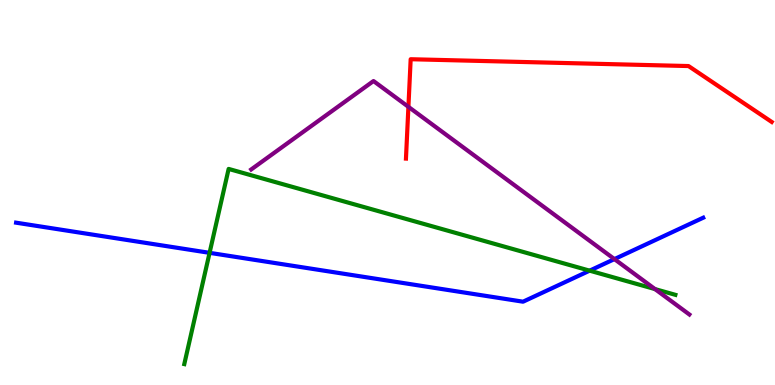[{'lines': ['blue', 'red'], 'intersections': []}, {'lines': ['green', 'red'], 'intersections': []}, {'lines': ['purple', 'red'], 'intersections': [{'x': 5.27, 'y': 7.23}]}, {'lines': ['blue', 'green'], 'intersections': [{'x': 2.7, 'y': 3.43}, {'x': 7.61, 'y': 2.97}]}, {'lines': ['blue', 'purple'], 'intersections': [{'x': 7.93, 'y': 3.27}]}, {'lines': ['green', 'purple'], 'intersections': [{'x': 8.45, 'y': 2.49}]}]